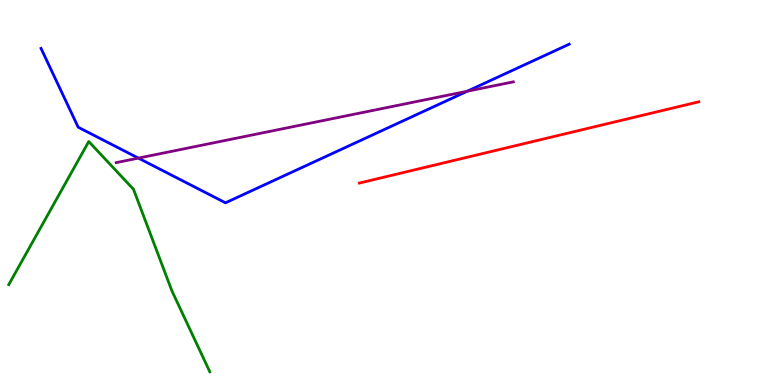[{'lines': ['blue', 'red'], 'intersections': []}, {'lines': ['green', 'red'], 'intersections': []}, {'lines': ['purple', 'red'], 'intersections': []}, {'lines': ['blue', 'green'], 'intersections': []}, {'lines': ['blue', 'purple'], 'intersections': [{'x': 1.79, 'y': 5.89}, {'x': 6.03, 'y': 7.63}]}, {'lines': ['green', 'purple'], 'intersections': []}]